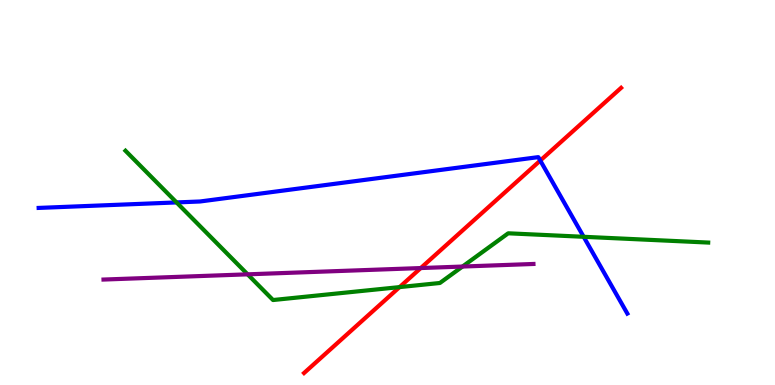[{'lines': ['blue', 'red'], 'intersections': [{'x': 6.97, 'y': 5.83}]}, {'lines': ['green', 'red'], 'intersections': [{'x': 5.16, 'y': 2.54}]}, {'lines': ['purple', 'red'], 'intersections': [{'x': 5.43, 'y': 3.04}]}, {'lines': ['blue', 'green'], 'intersections': [{'x': 2.28, 'y': 4.74}, {'x': 7.53, 'y': 3.85}]}, {'lines': ['blue', 'purple'], 'intersections': []}, {'lines': ['green', 'purple'], 'intersections': [{'x': 3.2, 'y': 2.87}, {'x': 5.97, 'y': 3.08}]}]